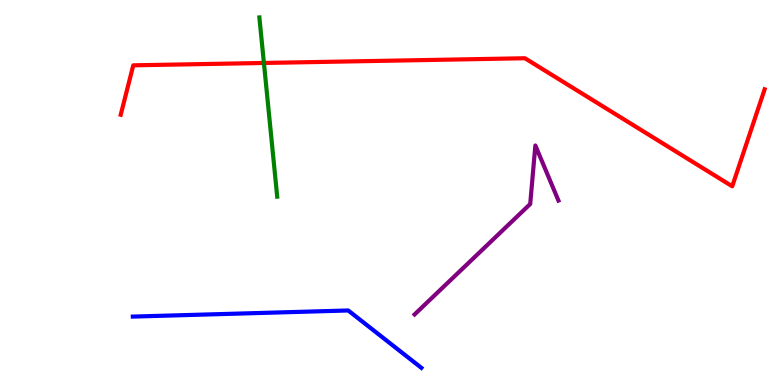[{'lines': ['blue', 'red'], 'intersections': []}, {'lines': ['green', 'red'], 'intersections': [{'x': 3.41, 'y': 8.36}]}, {'lines': ['purple', 'red'], 'intersections': []}, {'lines': ['blue', 'green'], 'intersections': []}, {'lines': ['blue', 'purple'], 'intersections': []}, {'lines': ['green', 'purple'], 'intersections': []}]